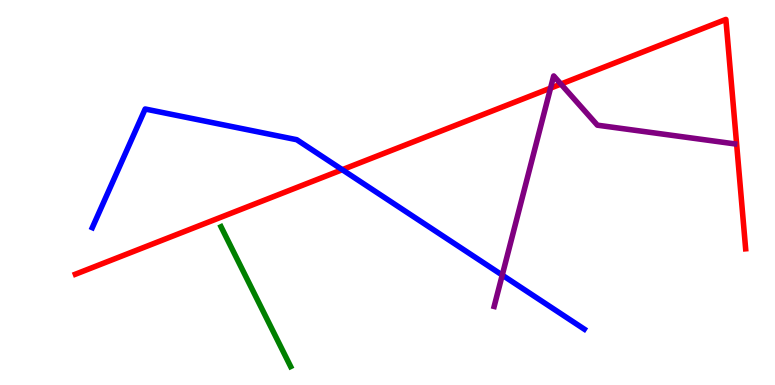[{'lines': ['blue', 'red'], 'intersections': [{'x': 4.42, 'y': 5.59}]}, {'lines': ['green', 'red'], 'intersections': []}, {'lines': ['purple', 'red'], 'intersections': [{'x': 7.1, 'y': 7.71}, {'x': 7.24, 'y': 7.82}]}, {'lines': ['blue', 'green'], 'intersections': []}, {'lines': ['blue', 'purple'], 'intersections': [{'x': 6.48, 'y': 2.85}]}, {'lines': ['green', 'purple'], 'intersections': []}]